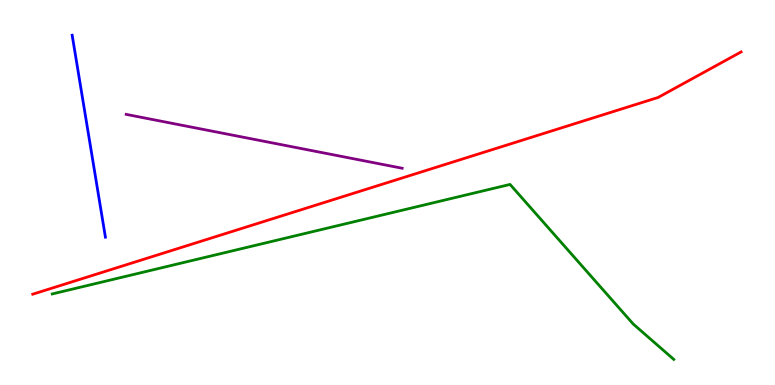[{'lines': ['blue', 'red'], 'intersections': []}, {'lines': ['green', 'red'], 'intersections': []}, {'lines': ['purple', 'red'], 'intersections': []}, {'lines': ['blue', 'green'], 'intersections': []}, {'lines': ['blue', 'purple'], 'intersections': []}, {'lines': ['green', 'purple'], 'intersections': []}]